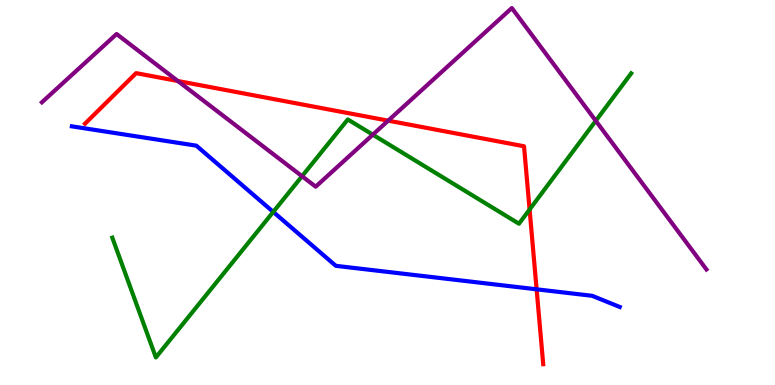[{'lines': ['blue', 'red'], 'intersections': [{'x': 6.92, 'y': 2.49}]}, {'lines': ['green', 'red'], 'intersections': [{'x': 6.83, 'y': 4.56}]}, {'lines': ['purple', 'red'], 'intersections': [{'x': 2.3, 'y': 7.9}, {'x': 5.01, 'y': 6.87}]}, {'lines': ['blue', 'green'], 'intersections': [{'x': 3.53, 'y': 4.5}]}, {'lines': ['blue', 'purple'], 'intersections': []}, {'lines': ['green', 'purple'], 'intersections': [{'x': 3.9, 'y': 5.42}, {'x': 4.81, 'y': 6.5}, {'x': 7.69, 'y': 6.86}]}]